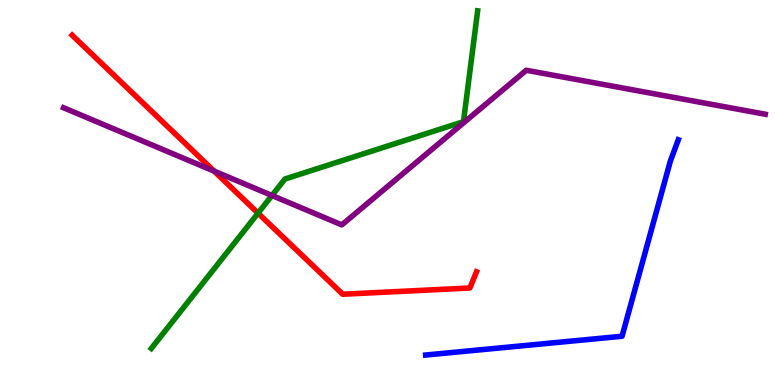[{'lines': ['blue', 'red'], 'intersections': []}, {'lines': ['green', 'red'], 'intersections': [{'x': 3.33, 'y': 4.46}]}, {'lines': ['purple', 'red'], 'intersections': [{'x': 2.76, 'y': 5.55}]}, {'lines': ['blue', 'green'], 'intersections': []}, {'lines': ['blue', 'purple'], 'intersections': []}, {'lines': ['green', 'purple'], 'intersections': [{'x': 3.51, 'y': 4.92}]}]